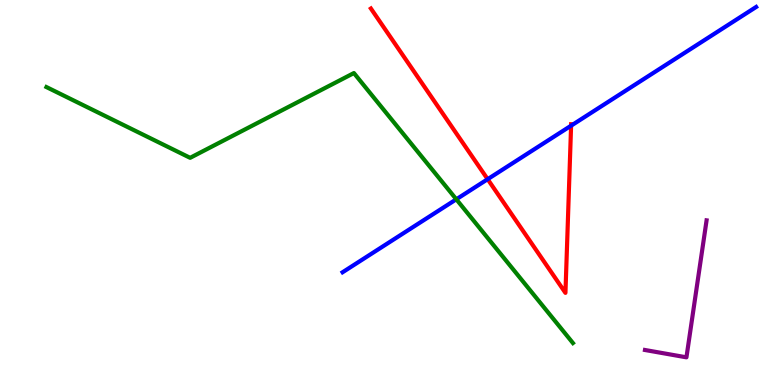[{'lines': ['blue', 'red'], 'intersections': [{'x': 6.29, 'y': 5.35}, {'x': 7.37, 'y': 6.74}]}, {'lines': ['green', 'red'], 'intersections': []}, {'lines': ['purple', 'red'], 'intersections': []}, {'lines': ['blue', 'green'], 'intersections': [{'x': 5.89, 'y': 4.82}]}, {'lines': ['blue', 'purple'], 'intersections': []}, {'lines': ['green', 'purple'], 'intersections': []}]